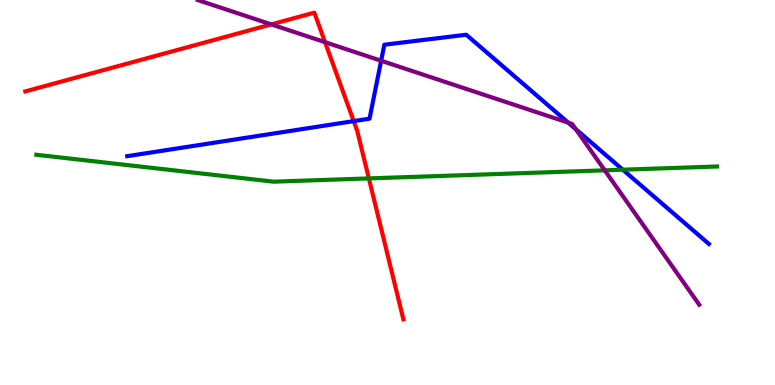[{'lines': ['blue', 'red'], 'intersections': [{'x': 4.56, 'y': 6.85}]}, {'lines': ['green', 'red'], 'intersections': [{'x': 4.76, 'y': 5.37}]}, {'lines': ['purple', 'red'], 'intersections': [{'x': 3.5, 'y': 9.37}, {'x': 4.19, 'y': 8.9}]}, {'lines': ['blue', 'green'], 'intersections': [{'x': 8.04, 'y': 5.59}]}, {'lines': ['blue', 'purple'], 'intersections': [{'x': 4.92, 'y': 8.42}, {'x': 7.33, 'y': 6.81}, {'x': 7.43, 'y': 6.65}]}, {'lines': ['green', 'purple'], 'intersections': [{'x': 7.8, 'y': 5.58}]}]